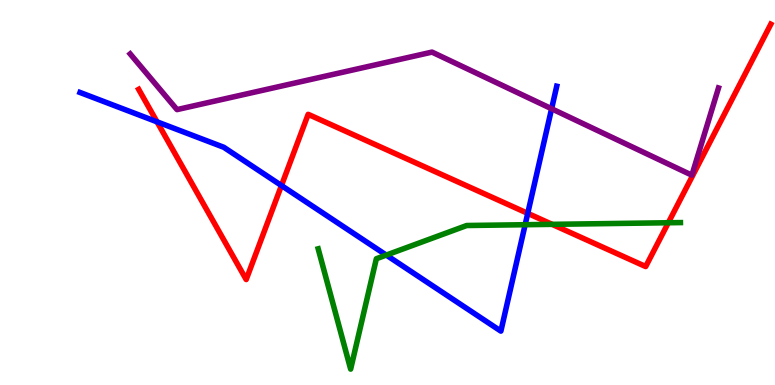[{'lines': ['blue', 'red'], 'intersections': [{'x': 2.03, 'y': 6.84}, {'x': 3.63, 'y': 5.18}, {'x': 6.81, 'y': 4.46}]}, {'lines': ['green', 'red'], 'intersections': [{'x': 7.12, 'y': 4.17}, {'x': 8.62, 'y': 4.21}]}, {'lines': ['purple', 'red'], 'intersections': []}, {'lines': ['blue', 'green'], 'intersections': [{'x': 4.98, 'y': 3.37}, {'x': 6.78, 'y': 4.16}]}, {'lines': ['blue', 'purple'], 'intersections': [{'x': 7.12, 'y': 7.18}]}, {'lines': ['green', 'purple'], 'intersections': []}]